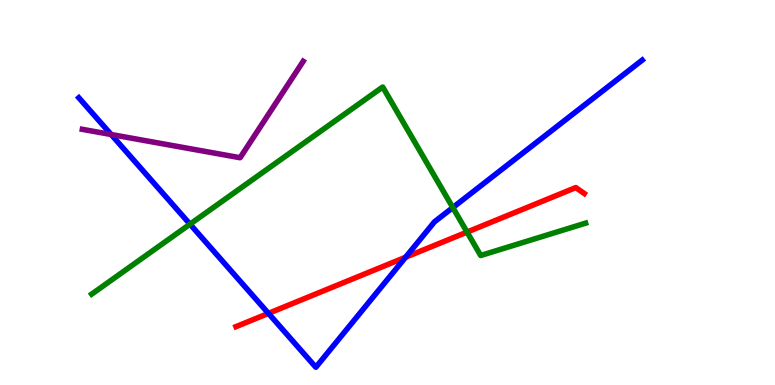[{'lines': ['blue', 'red'], 'intersections': [{'x': 3.46, 'y': 1.86}, {'x': 5.23, 'y': 3.32}]}, {'lines': ['green', 'red'], 'intersections': [{'x': 6.03, 'y': 3.97}]}, {'lines': ['purple', 'red'], 'intersections': []}, {'lines': ['blue', 'green'], 'intersections': [{'x': 2.45, 'y': 4.18}, {'x': 5.84, 'y': 4.61}]}, {'lines': ['blue', 'purple'], 'intersections': [{'x': 1.43, 'y': 6.51}]}, {'lines': ['green', 'purple'], 'intersections': []}]